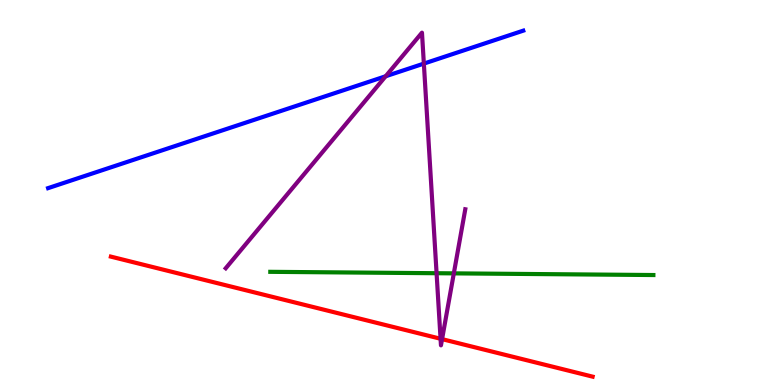[{'lines': ['blue', 'red'], 'intersections': []}, {'lines': ['green', 'red'], 'intersections': []}, {'lines': ['purple', 'red'], 'intersections': [{'x': 5.68, 'y': 1.2}, {'x': 5.7, 'y': 1.19}]}, {'lines': ['blue', 'green'], 'intersections': []}, {'lines': ['blue', 'purple'], 'intersections': [{'x': 4.98, 'y': 8.02}, {'x': 5.47, 'y': 8.35}]}, {'lines': ['green', 'purple'], 'intersections': [{'x': 5.63, 'y': 2.9}, {'x': 5.86, 'y': 2.9}]}]